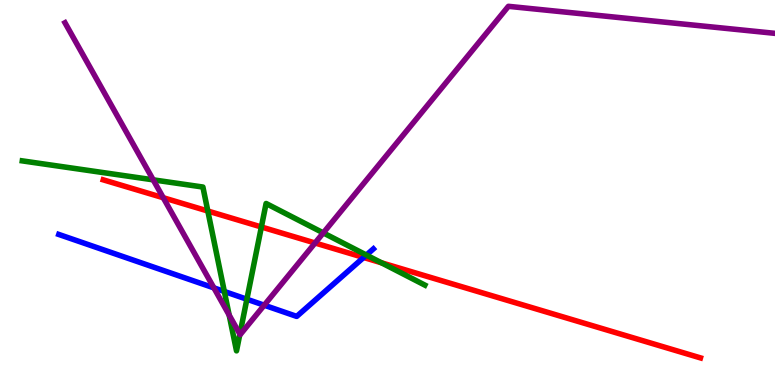[{'lines': ['blue', 'red'], 'intersections': [{'x': 4.69, 'y': 3.31}]}, {'lines': ['green', 'red'], 'intersections': [{'x': 2.68, 'y': 4.52}, {'x': 3.37, 'y': 4.1}, {'x': 4.92, 'y': 3.17}]}, {'lines': ['purple', 'red'], 'intersections': [{'x': 2.11, 'y': 4.86}, {'x': 4.07, 'y': 3.69}]}, {'lines': ['blue', 'green'], 'intersections': [{'x': 2.89, 'y': 2.43}, {'x': 3.19, 'y': 2.23}, {'x': 4.73, 'y': 3.38}]}, {'lines': ['blue', 'purple'], 'intersections': [{'x': 2.76, 'y': 2.52}, {'x': 3.41, 'y': 2.07}]}, {'lines': ['green', 'purple'], 'intersections': [{'x': 1.98, 'y': 5.33}, {'x': 2.96, 'y': 1.82}, {'x': 3.1, 'y': 1.32}, {'x': 4.17, 'y': 3.95}]}]